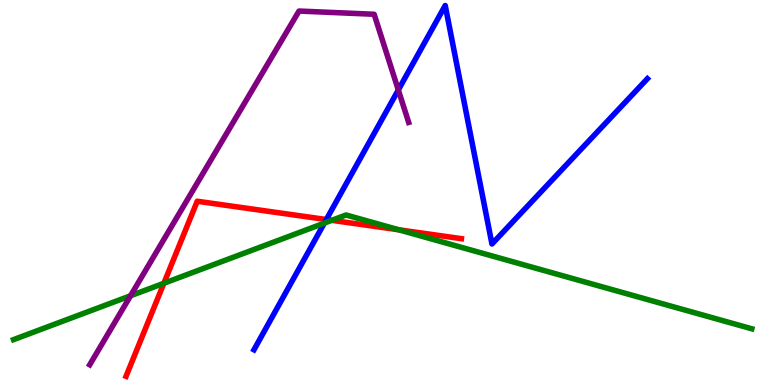[{'lines': ['blue', 'red'], 'intersections': [{'x': 4.21, 'y': 4.3}]}, {'lines': ['green', 'red'], 'intersections': [{'x': 2.11, 'y': 2.64}, {'x': 4.28, 'y': 4.28}, {'x': 5.15, 'y': 4.03}]}, {'lines': ['purple', 'red'], 'intersections': []}, {'lines': ['blue', 'green'], 'intersections': [{'x': 4.18, 'y': 4.2}]}, {'lines': ['blue', 'purple'], 'intersections': [{'x': 5.14, 'y': 7.66}]}, {'lines': ['green', 'purple'], 'intersections': [{'x': 1.68, 'y': 2.32}]}]